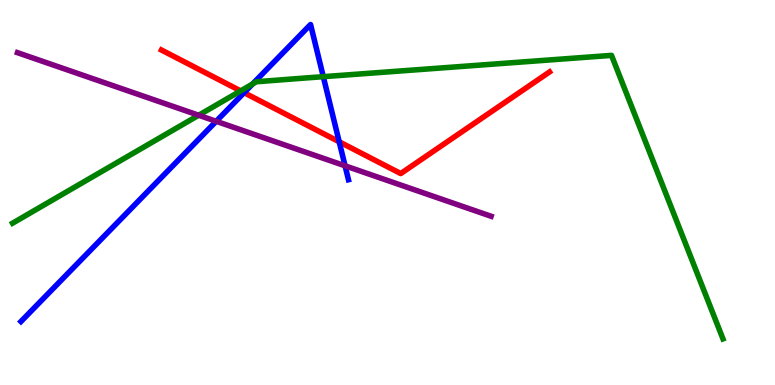[{'lines': ['blue', 'red'], 'intersections': [{'x': 3.15, 'y': 7.59}, {'x': 4.38, 'y': 6.32}]}, {'lines': ['green', 'red'], 'intersections': [{'x': 3.11, 'y': 7.64}]}, {'lines': ['purple', 'red'], 'intersections': []}, {'lines': ['blue', 'green'], 'intersections': [{'x': 3.26, 'y': 7.82}, {'x': 4.17, 'y': 8.01}]}, {'lines': ['blue', 'purple'], 'intersections': [{'x': 2.79, 'y': 6.85}, {'x': 4.45, 'y': 5.69}]}, {'lines': ['green', 'purple'], 'intersections': [{'x': 2.56, 'y': 7.01}]}]